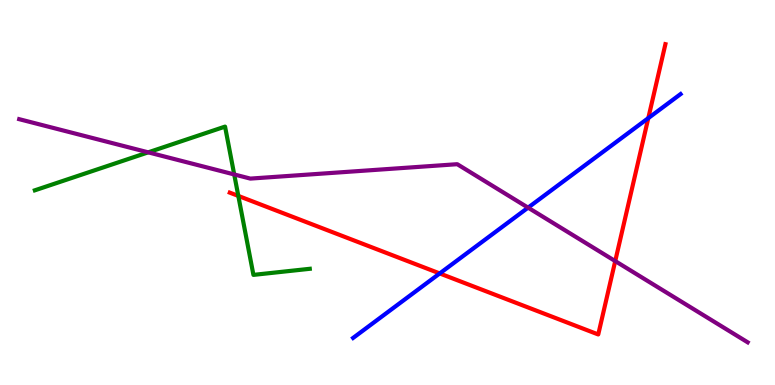[{'lines': ['blue', 'red'], 'intersections': [{'x': 5.67, 'y': 2.9}, {'x': 8.37, 'y': 6.93}]}, {'lines': ['green', 'red'], 'intersections': [{'x': 3.08, 'y': 4.91}]}, {'lines': ['purple', 'red'], 'intersections': [{'x': 7.94, 'y': 3.22}]}, {'lines': ['blue', 'green'], 'intersections': []}, {'lines': ['blue', 'purple'], 'intersections': [{'x': 6.81, 'y': 4.61}]}, {'lines': ['green', 'purple'], 'intersections': [{'x': 1.91, 'y': 6.04}, {'x': 3.02, 'y': 5.47}]}]